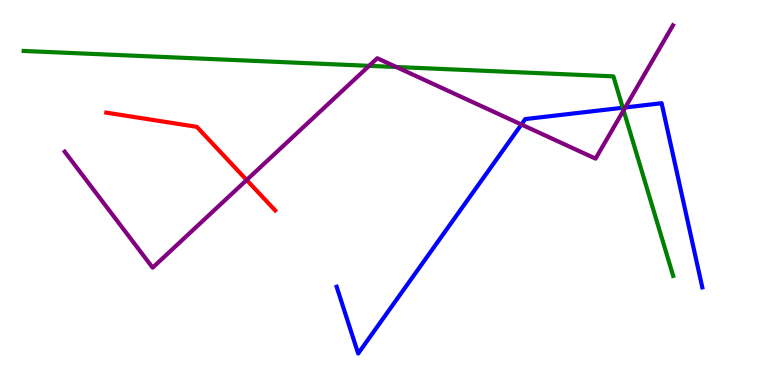[{'lines': ['blue', 'red'], 'intersections': []}, {'lines': ['green', 'red'], 'intersections': []}, {'lines': ['purple', 'red'], 'intersections': [{'x': 3.18, 'y': 5.32}]}, {'lines': ['blue', 'green'], 'intersections': [{'x': 8.04, 'y': 7.2}]}, {'lines': ['blue', 'purple'], 'intersections': [{'x': 6.73, 'y': 6.77}, {'x': 8.07, 'y': 7.21}]}, {'lines': ['green', 'purple'], 'intersections': [{'x': 4.76, 'y': 8.29}, {'x': 5.11, 'y': 8.26}, {'x': 8.05, 'y': 7.13}]}]